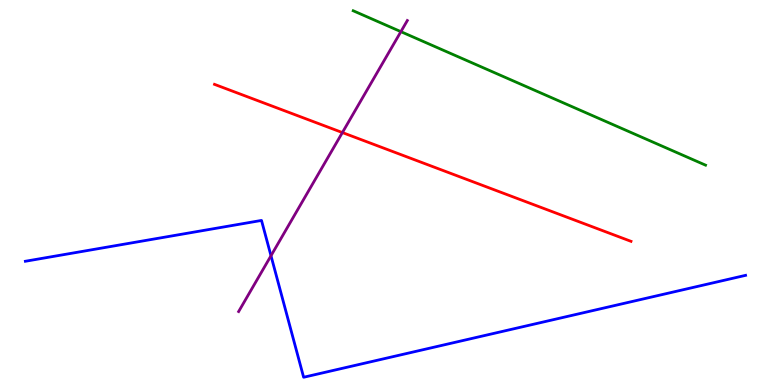[{'lines': ['blue', 'red'], 'intersections': []}, {'lines': ['green', 'red'], 'intersections': []}, {'lines': ['purple', 'red'], 'intersections': [{'x': 4.42, 'y': 6.56}]}, {'lines': ['blue', 'green'], 'intersections': []}, {'lines': ['blue', 'purple'], 'intersections': [{'x': 3.5, 'y': 3.36}]}, {'lines': ['green', 'purple'], 'intersections': [{'x': 5.17, 'y': 9.18}]}]